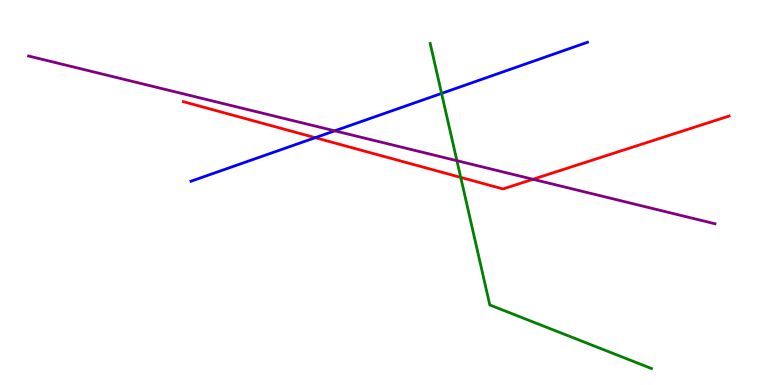[{'lines': ['blue', 'red'], 'intersections': [{'x': 4.07, 'y': 6.42}]}, {'lines': ['green', 'red'], 'intersections': [{'x': 5.94, 'y': 5.39}]}, {'lines': ['purple', 'red'], 'intersections': [{'x': 6.88, 'y': 5.34}]}, {'lines': ['blue', 'green'], 'intersections': [{'x': 5.7, 'y': 7.57}]}, {'lines': ['blue', 'purple'], 'intersections': [{'x': 4.32, 'y': 6.6}]}, {'lines': ['green', 'purple'], 'intersections': [{'x': 5.9, 'y': 5.83}]}]